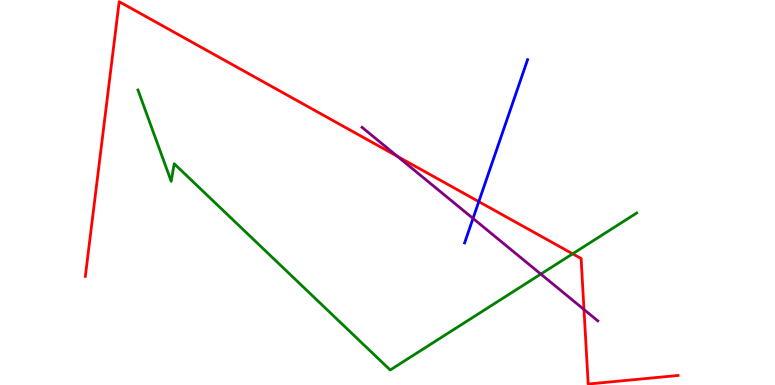[{'lines': ['blue', 'red'], 'intersections': [{'x': 6.18, 'y': 4.76}]}, {'lines': ['green', 'red'], 'intersections': [{'x': 7.39, 'y': 3.41}]}, {'lines': ['purple', 'red'], 'intersections': [{'x': 5.13, 'y': 5.94}, {'x': 7.54, 'y': 1.96}]}, {'lines': ['blue', 'green'], 'intersections': []}, {'lines': ['blue', 'purple'], 'intersections': [{'x': 6.1, 'y': 4.33}]}, {'lines': ['green', 'purple'], 'intersections': [{'x': 6.98, 'y': 2.88}]}]